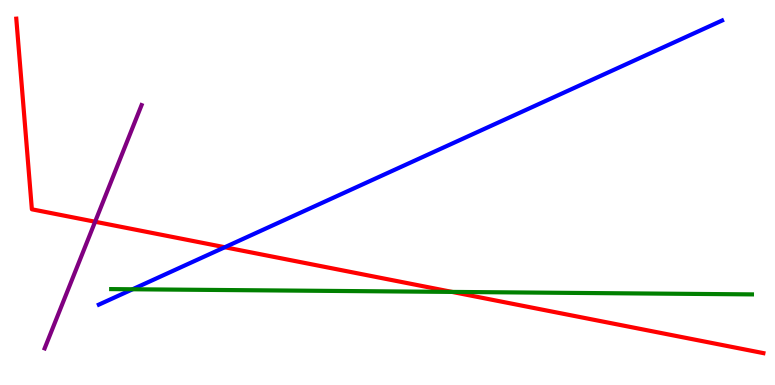[{'lines': ['blue', 'red'], 'intersections': [{'x': 2.9, 'y': 3.58}]}, {'lines': ['green', 'red'], 'intersections': [{'x': 5.83, 'y': 2.42}]}, {'lines': ['purple', 'red'], 'intersections': [{'x': 1.23, 'y': 4.24}]}, {'lines': ['blue', 'green'], 'intersections': [{'x': 1.71, 'y': 2.49}]}, {'lines': ['blue', 'purple'], 'intersections': []}, {'lines': ['green', 'purple'], 'intersections': []}]